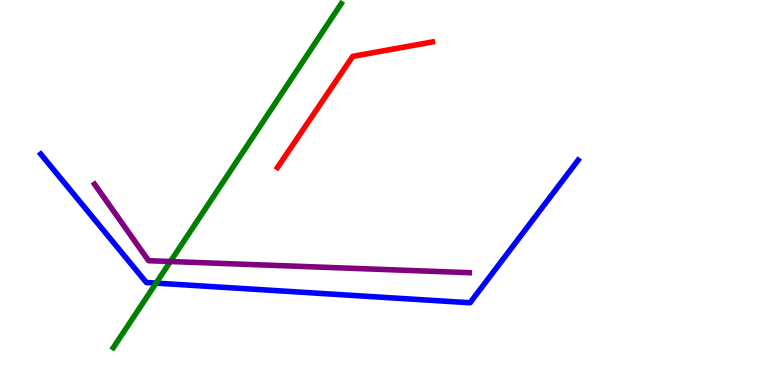[{'lines': ['blue', 'red'], 'intersections': []}, {'lines': ['green', 'red'], 'intersections': []}, {'lines': ['purple', 'red'], 'intersections': []}, {'lines': ['blue', 'green'], 'intersections': [{'x': 2.01, 'y': 2.65}]}, {'lines': ['blue', 'purple'], 'intersections': []}, {'lines': ['green', 'purple'], 'intersections': [{'x': 2.2, 'y': 3.21}]}]